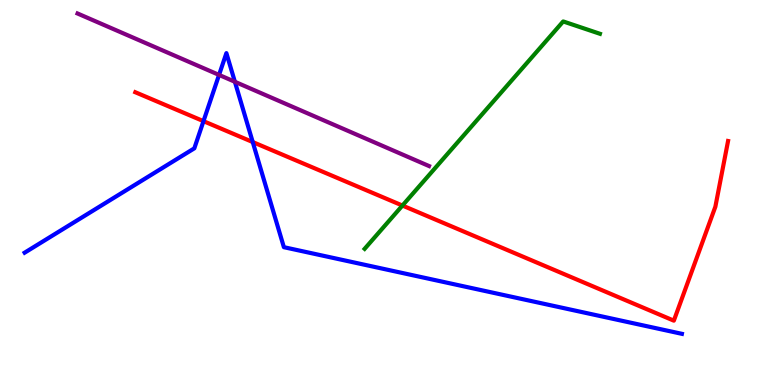[{'lines': ['blue', 'red'], 'intersections': [{'x': 2.63, 'y': 6.85}, {'x': 3.26, 'y': 6.31}]}, {'lines': ['green', 'red'], 'intersections': [{'x': 5.19, 'y': 4.66}]}, {'lines': ['purple', 'red'], 'intersections': []}, {'lines': ['blue', 'green'], 'intersections': []}, {'lines': ['blue', 'purple'], 'intersections': [{'x': 2.83, 'y': 8.05}, {'x': 3.03, 'y': 7.88}]}, {'lines': ['green', 'purple'], 'intersections': []}]